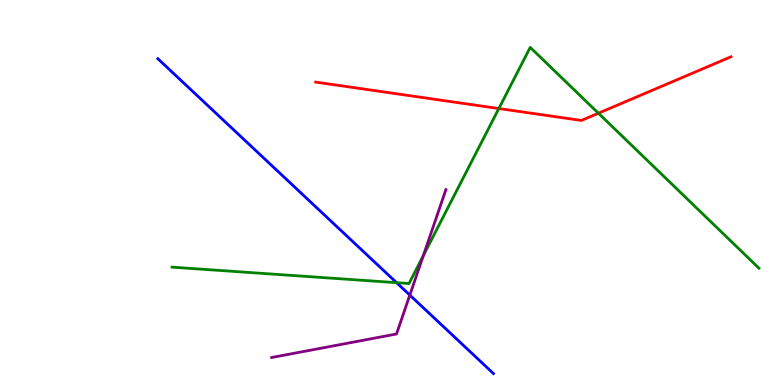[{'lines': ['blue', 'red'], 'intersections': []}, {'lines': ['green', 'red'], 'intersections': [{'x': 6.44, 'y': 7.18}, {'x': 7.72, 'y': 7.06}]}, {'lines': ['purple', 'red'], 'intersections': []}, {'lines': ['blue', 'green'], 'intersections': [{'x': 5.12, 'y': 2.66}]}, {'lines': ['blue', 'purple'], 'intersections': [{'x': 5.29, 'y': 2.34}]}, {'lines': ['green', 'purple'], 'intersections': [{'x': 5.46, 'y': 3.36}]}]